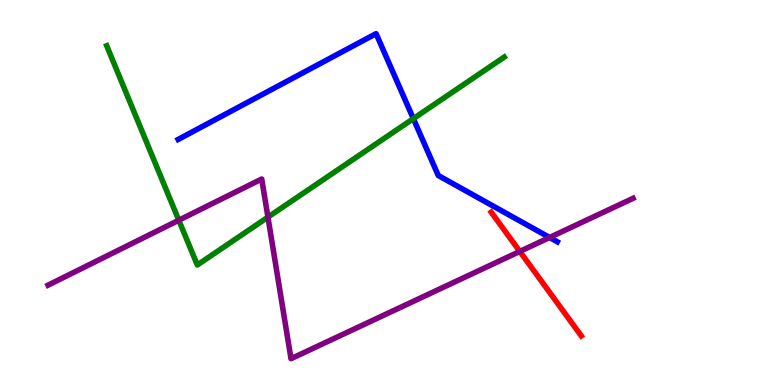[{'lines': ['blue', 'red'], 'intersections': []}, {'lines': ['green', 'red'], 'intersections': []}, {'lines': ['purple', 'red'], 'intersections': [{'x': 6.71, 'y': 3.47}]}, {'lines': ['blue', 'green'], 'intersections': [{'x': 5.33, 'y': 6.92}]}, {'lines': ['blue', 'purple'], 'intersections': [{'x': 7.09, 'y': 3.83}]}, {'lines': ['green', 'purple'], 'intersections': [{'x': 2.31, 'y': 4.28}, {'x': 3.46, 'y': 4.36}]}]